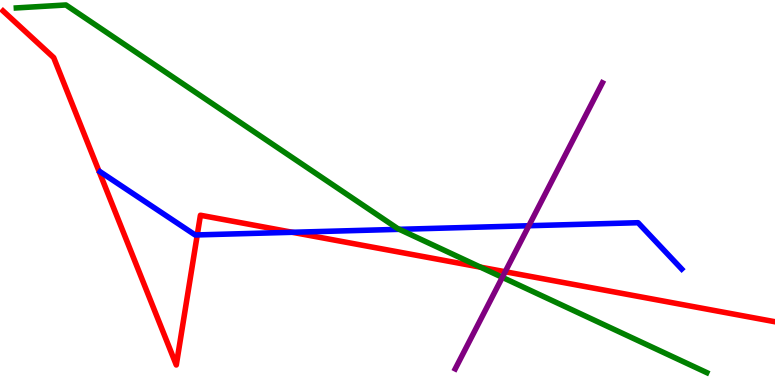[{'lines': ['blue', 'red'], 'intersections': [{'x': 2.55, 'y': 3.9}, {'x': 3.77, 'y': 3.97}]}, {'lines': ['green', 'red'], 'intersections': [{'x': 6.2, 'y': 3.06}]}, {'lines': ['purple', 'red'], 'intersections': [{'x': 6.52, 'y': 2.94}]}, {'lines': ['blue', 'green'], 'intersections': [{'x': 5.15, 'y': 4.04}]}, {'lines': ['blue', 'purple'], 'intersections': [{'x': 6.82, 'y': 4.14}]}, {'lines': ['green', 'purple'], 'intersections': [{'x': 6.48, 'y': 2.8}]}]